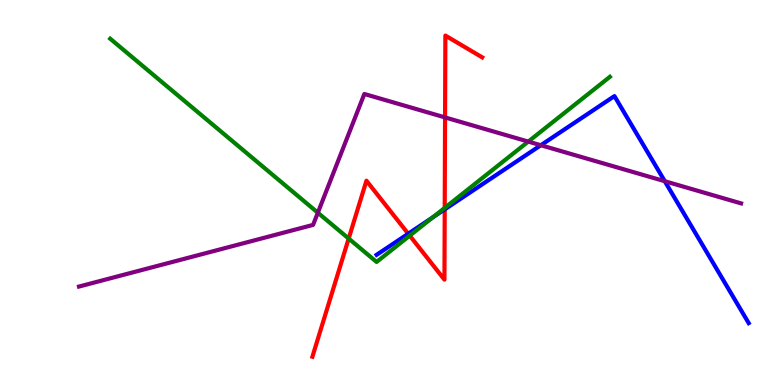[{'lines': ['blue', 'red'], 'intersections': [{'x': 5.27, 'y': 3.93}, {'x': 5.74, 'y': 4.56}]}, {'lines': ['green', 'red'], 'intersections': [{'x': 4.5, 'y': 3.8}, {'x': 5.29, 'y': 3.88}, {'x': 5.74, 'y': 4.6}]}, {'lines': ['purple', 'red'], 'intersections': [{'x': 5.74, 'y': 6.95}]}, {'lines': ['blue', 'green'], 'intersections': [{'x': 5.59, 'y': 4.36}]}, {'lines': ['blue', 'purple'], 'intersections': [{'x': 6.98, 'y': 6.23}, {'x': 8.58, 'y': 5.29}]}, {'lines': ['green', 'purple'], 'intersections': [{'x': 4.1, 'y': 4.48}, {'x': 6.82, 'y': 6.32}]}]